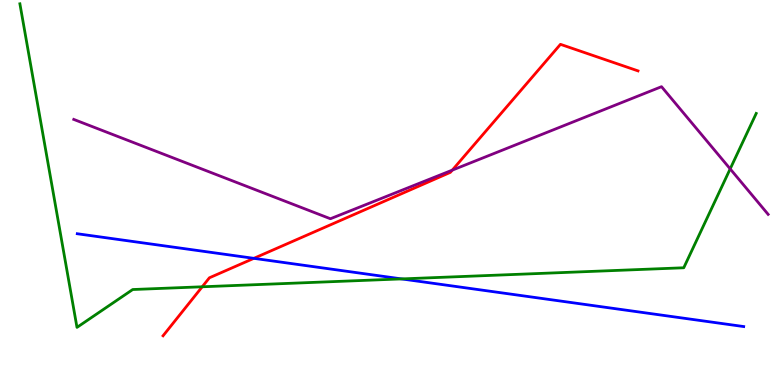[{'lines': ['blue', 'red'], 'intersections': [{'x': 3.28, 'y': 3.29}]}, {'lines': ['green', 'red'], 'intersections': [{'x': 2.61, 'y': 2.55}]}, {'lines': ['purple', 'red'], 'intersections': [{'x': 5.84, 'y': 5.58}]}, {'lines': ['blue', 'green'], 'intersections': [{'x': 5.18, 'y': 2.76}]}, {'lines': ['blue', 'purple'], 'intersections': []}, {'lines': ['green', 'purple'], 'intersections': [{'x': 9.42, 'y': 5.61}]}]